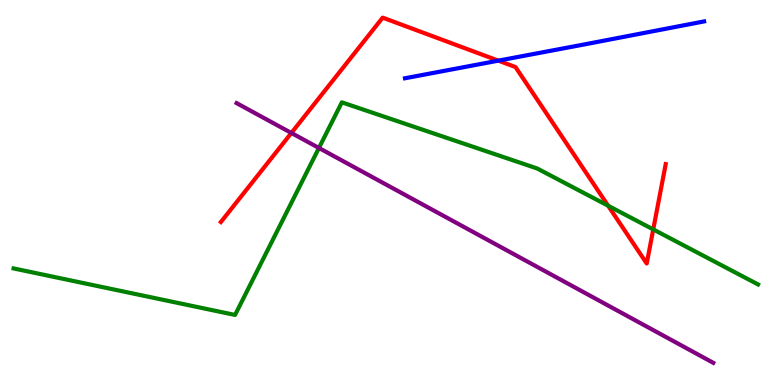[{'lines': ['blue', 'red'], 'intersections': [{'x': 6.43, 'y': 8.42}]}, {'lines': ['green', 'red'], 'intersections': [{'x': 7.85, 'y': 4.66}, {'x': 8.43, 'y': 4.04}]}, {'lines': ['purple', 'red'], 'intersections': [{'x': 3.76, 'y': 6.55}]}, {'lines': ['blue', 'green'], 'intersections': []}, {'lines': ['blue', 'purple'], 'intersections': []}, {'lines': ['green', 'purple'], 'intersections': [{'x': 4.12, 'y': 6.16}]}]